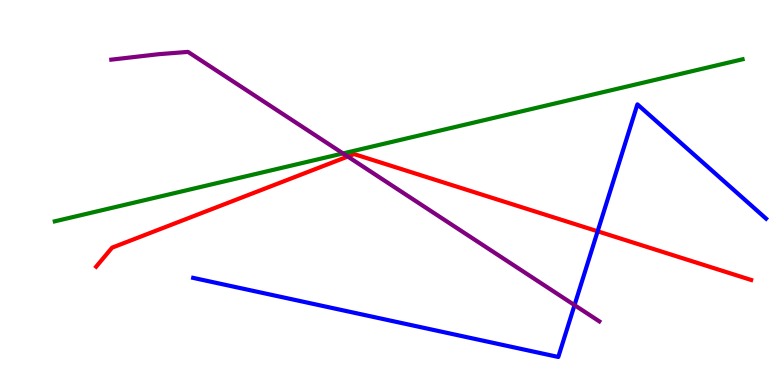[{'lines': ['blue', 'red'], 'intersections': [{'x': 7.71, 'y': 3.99}]}, {'lines': ['green', 'red'], 'intersections': []}, {'lines': ['purple', 'red'], 'intersections': [{'x': 4.49, 'y': 5.93}]}, {'lines': ['blue', 'green'], 'intersections': []}, {'lines': ['blue', 'purple'], 'intersections': [{'x': 7.41, 'y': 2.07}]}, {'lines': ['green', 'purple'], 'intersections': [{'x': 4.43, 'y': 6.01}]}]